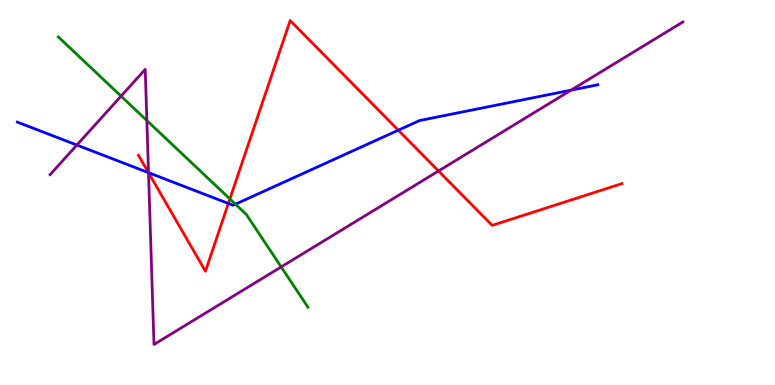[{'lines': ['blue', 'red'], 'intersections': [{'x': 1.92, 'y': 5.51}, {'x': 2.95, 'y': 4.72}, {'x': 5.14, 'y': 6.62}]}, {'lines': ['green', 'red'], 'intersections': [{'x': 2.97, 'y': 4.83}]}, {'lines': ['purple', 'red'], 'intersections': [{'x': 1.92, 'y': 5.51}, {'x': 5.66, 'y': 5.56}]}, {'lines': ['blue', 'green'], 'intersections': [{'x': 3.04, 'y': 4.7}]}, {'lines': ['blue', 'purple'], 'intersections': [{'x': 0.992, 'y': 6.23}, {'x': 1.92, 'y': 5.51}, {'x': 7.37, 'y': 7.66}]}, {'lines': ['green', 'purple'], 'intersections': [{'x': 1.56, 'y': 7.5}, {'x': 1.89, 'y': 6.87}, {'x': 3.63, 'y': 3.07}]}]